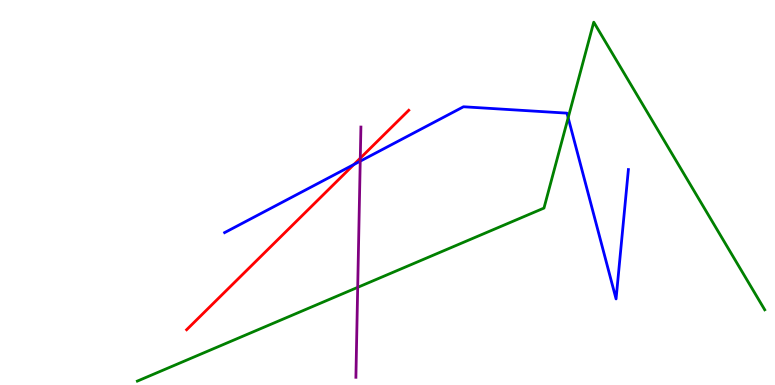[{'lines': ['blue', 'red'], 'intersections': [{'x': 4.57, 'y': 5.73}]}, {'lines': ['green', 'red'], 'intersections': []}, {'lines': ['purple', 'red'], 'intersections': [{'x': 4.65, 'y': 5.89}]}, {'lines': ['blue', 'green'], 'intersections': [{'x': 7.33, 'y': 6.94}]}, {'lines': ['blue', 'purple'], 'intersections': [{'x': 4.65, 'y': 5.81}]}, {'lines': ['green', 'purple'], 'intersections': [{'x': 4.62, 'y': 2.54}]}]